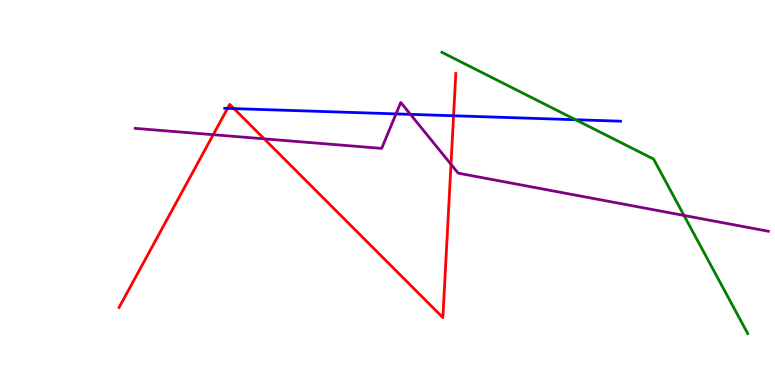[{'lines': ['blue', 'red'], 'intersections': [{'x': 2.94, 'y': 7.18}, {'x': 3.02, 'y': 7.18}, {'x': 5.85, 'y': 6.99}]}, {'lines': ['green', 'red'], 'intersections': []}, {'lines': ['purple', 'red'], 'intersections': [{'x': 2.75, 'y': 6.5}, {'x': 3.41, 'y': 6.39}, {'x': 5.82, 'y': 5.73}]}, {'lines': ['blue', 'green'], 'intersections': [{'x': 7.43, 'y': 6.89}]}, {'lines': ['blue', 'purple'], 'intersections': [{'x': 5.11, 'y': 7.04}, {'x': 5.3, 'y': 7.03}]}, {'lines': ['green', 'purple'], 'intersections': [{'x': 8.83, 'y': 4.4}]}]